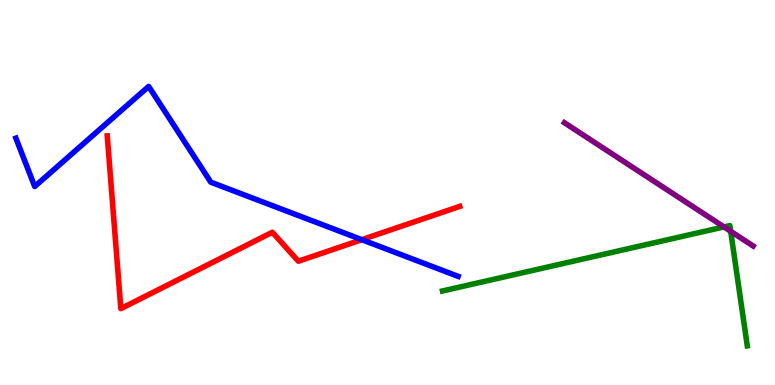[{'lines': ['blue', 'red'], 'intersections': [{'x': 4.67, 'y': 3.77}]}, {'lines': ['green', 'red'], 'intersections': []}, {'lines': ['purple', 'red'], 'intersections': []}, {'lines': ['blue', 'green'], 'intersections': []}, {'lines': ['blue', 'purple'], 'intersections': []}, {'lines': ['green', 'purple'], 'intersections': [{'x': 9.34, 'y': 4.11}, {'x': 9.43, 'y': 3.99}]}]